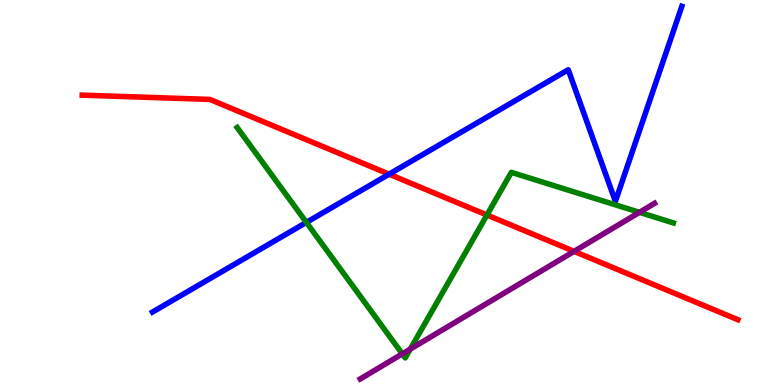[{'lines': ['blue', 'red'], 'intersections': [{'x': 5.02, 'y': 5.48}]}, {'lines': ['green', 'red'], 'intersections': [{'x': 6.28, 'y': 4.42}]}, {'lines': ['purple', 'red'], 'intersections': [{'x': 7.41, 'y': 3.47}]}, {'lines': ['blue', 'green'], 'intersections': [{'x': 3.95, 'y': 4.22}]}, {'lines': ['blue', 'purple'], 'intersections': []}, {'lines': ['green', 'purple'], 'intersections': [{'x': 5.19, 'y': 0.809}, {'x': 5.29, 'y': 0.932}, {'x': 8.25, 'y': 4.48}]}]